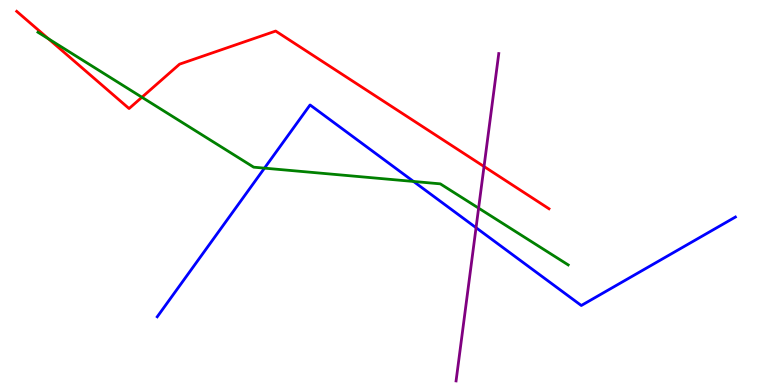[{'lines': ['blue', 'red'], 'intersections': []}, {'lines': ['green', 'red'], 'intersections': [{'x': 0.625, 'y': 8.99}, {'x': 1.83, 'y': 7.47}]}, {'lines': ['purple', 'red'], 'intersections': [{'x': 6.25, 'y': 5.67}]}, {'lines': ['blue', 'green'], 'intersections': [{'x': 3.41, 'y': 5.63}, {'x': 5.34, 'y': 5.29}]}, {'lines': ['blue', 'purple'], 'intersections': [{'x': 6.14, 'y': 4.09}]}, {'lines': ['green', 'purple'], 'intersections': [{'x': 6.18, 'y': 4.59}]}]